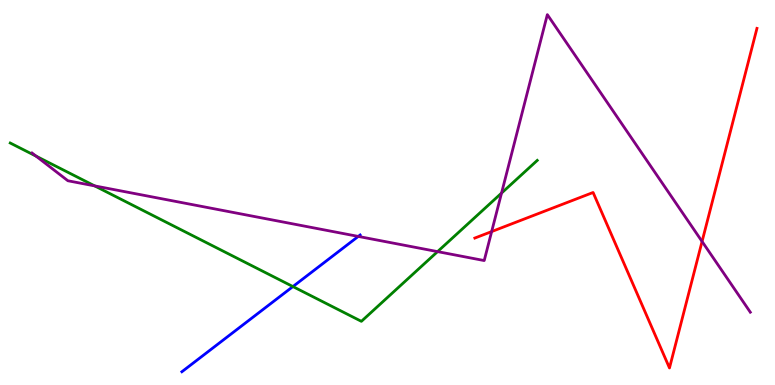[{'lines': ['blue', 'red'], 'intersections': []}, {'lines': ['green', 'red'], 'intersections': []}, {'lines': ['purple', 'red'], 'intersections': [{'x': 6.34, 'y': 3.99}, {'x': 9.06, 'y': 3.73}]}, {'lines': ['blue', 'green'], 'intersections': [{'x': 3.78, 'y': 2.56}]}, {'lines': ['blue', 'purple'], 'intersections': [{'x': 4.62, 'y': 3.86}]}, {'lines': ['green', 'purple'], 'intersections': [{'x': 0.465, 'y': 5.95}, {'x': 1.22, 'y': 5.17}, {'x': 5.65, 'y': 3.46}, {'x': 6.47, 'y': 4.98}]}]